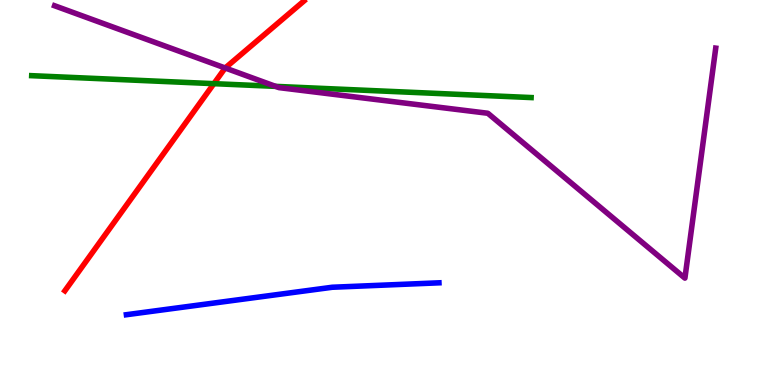[{'lines': ['blue', 'red'], 'intersections': []}, {'lines': ['green', 'red'], 'intersections': [{'x': 2.76, 'y': 7.83}]}, {'lines': ['purple', 'red'], 'intersections': [{'x': 2.91, 'y': 8.23}]}, {'lines': ['blue', 'green'], 'intersections': []}, {'lines': ['blue', 'purple'], 'intersections': []}, {'lines': ['green', 'purple'], 'intersections': [{'x': 3.56, 'y': 7.76}]}]